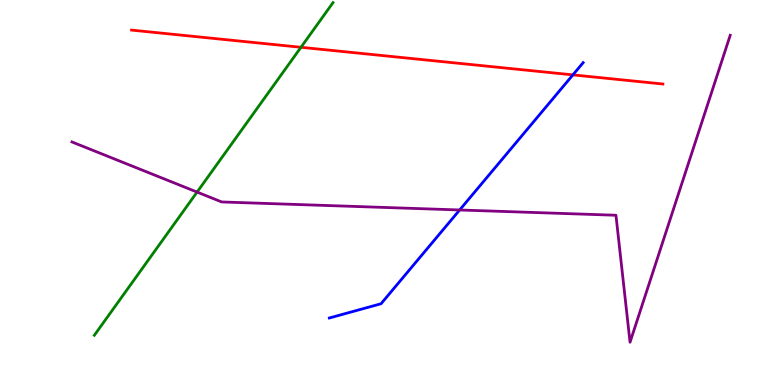[{'lines': ['blue', 'red'], 'intersections': [{'x': 7.39, 'y': 8.06}]}, {'lines': ['green', 'red'], 'intersections': [{'x': 3.88, 'y': 8.77}]}, {'lines': ['purple', 'red'], 'intersections': []}, {'lines': ['blue', 'green'], 'intersections': []}, {'lines': ['blue', 'purple'], 'intersections': [{'x': 5.93, 'y': 4.55}]}, {'lines': ['green', 'purple'], 'intersections': [{'x': 2.54, 'y': 5.01}]}]